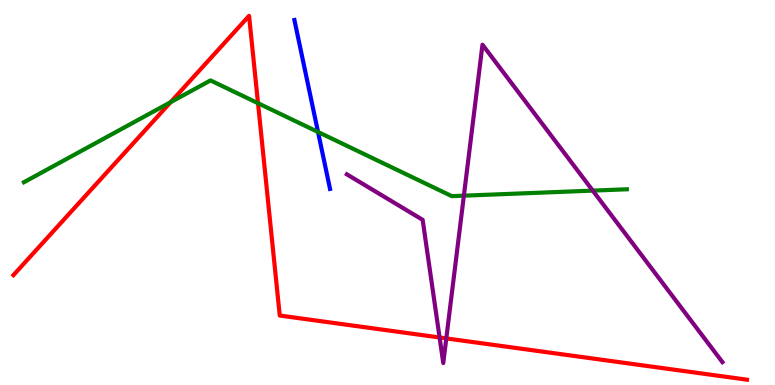[{'lines': ['blue', 'red'], 'intersections': []}, {'lines': ['green', 'red'], 'intersections': [{'x': 2.2, 'y': 7.35}, {'x': 3.33, 'y': 7.32}]}, {'lines': ['purple', 'red'], 'intersections': [{'x': 5.67, 'y': 1.23}, {'x': 5.76, 'y': 1.21}]}, {'lines': ['blue', 'green'], 'intersections': [{'x': 4.1, 'y': 6.57}]}, {'lines': ['blue', 'purple'], 'intersections': []}, {'lines': ['green', 'purple'], 'intersections': [{'x': 5.99, 'y': 4.92}, {'x': 7.65, 'y': 5.05}]}]